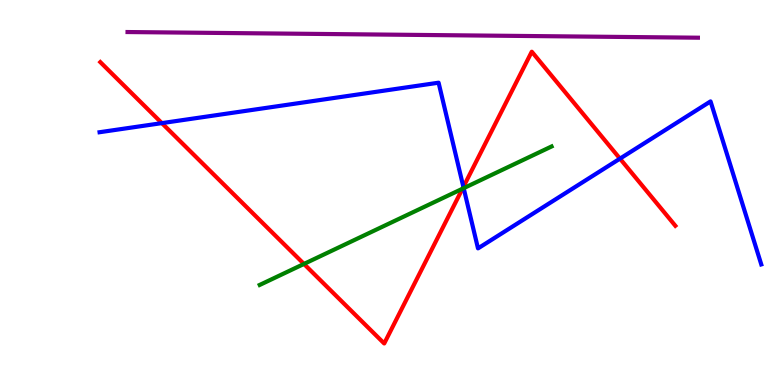[{'lines': ['blue', 'red'], 'intersections': [{'x': 2.09, 'y': 6.8}, {'x': 5.98, 'y': 5.14}, {'x': 8.0, 'y': 5.88}]}, {'lines': ['green', 'red'], 'intersections': [{'x': 3.92, 'y': 3.14}, {'x': 5.97, 'y': 5.1}]}, {'lines': ['purple', 'red'], 'intersections': []}, {'lines': ['blue', 'green'], 'intersections': [{'x': 5.98, 'y': 5.11}]}, {'lines': ['blue', 'purple'], 'intersections': []}, {'lines': ['green', 'purple'], 'intersections': []}]